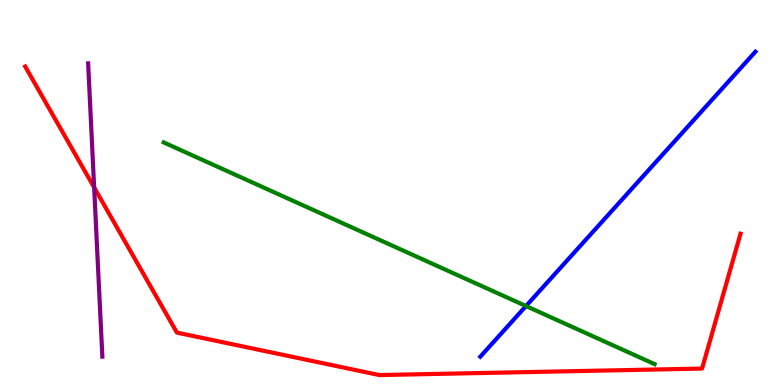[{'lines': ['blue', 'red'], 'intersections': []}, {'lines': ['green', 'red'], 'intersections': []}, {'lines': ['purple', 'red'], 'intersections': [{'x': 1.21, 'y': 5.13}]}, {'lines': ['blue', 'green'], 'intersections': [{'x': 6.79, 'y': 2.05}]}, {'lines': ['blue', 'purple'], 'intersections': []}, {'lines': ['green', 'purple'], 'intersections': []}]